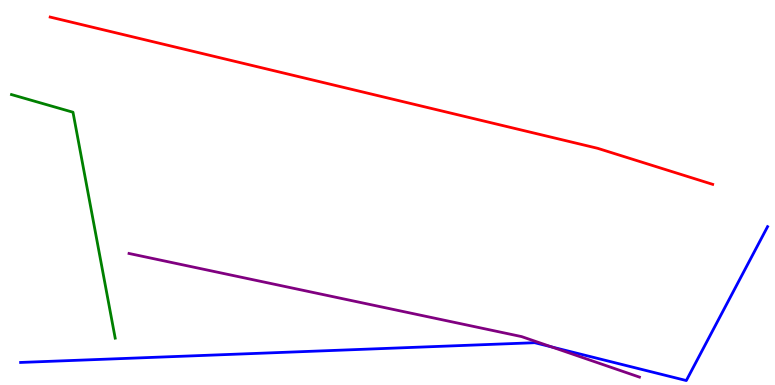[{'lines': ['blue', 'red'], 'intersections': []}, {'lines': ['green', 'red'], 'intersections': []}, {'lines': ['purple', 'red'], 'intersections': []}, {'lines': ['blue', 'green'], 'intersections': []}, {'lines': ['blue', 'purple'], 'intersections': [{'x': 7.12, 'y': 0.989}]}, {'lines': ['green', 'purple'], 'intersections': []}]